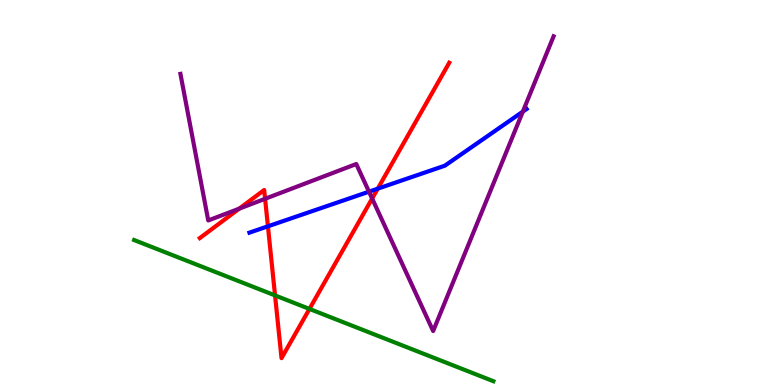[{'lines': ['blue', 'red'], 'intersections': [{'x': 3.46, 'y': 4.12}, {'x': 4.87, 'y': 5.1}]}, {'lines': ['green', 'red'], 'intersections': [{'x': 3.55, 'y': 2.33}, {'x': 3.99, 'y': 1.98}]}, {'lines': ['purple', 'red'], 'intersections': [{'x': 3.09, 'y': 4.58}, {'x': 3.42, 'y': 4.84}, {'x': 4.8, 'y': 4.84}]}, {'lines': ['blue', 'green'], 'intersections': []}, {'lines': ['blue', 'purple'], 'intersections': [{'x': 4.76, 'y': 5.02}, {'x': 6.75, 'y': 7.1}]}, {'lines': ['green', 'purple'], 'intersections': []}]